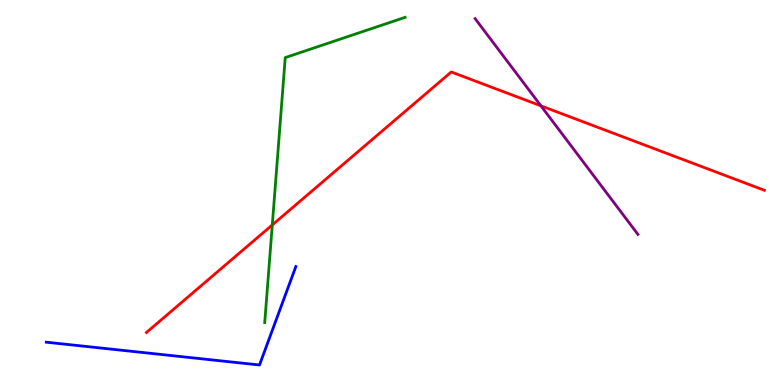[{'lines': ['blue', 'red'], 'intersections': []}, {'lines': ['green', 'red'], 'intersections': [{'x': 3.51, 'y': 4.16}]}, {'lines': ['purple', 'red'], 'intersections': [{'x': 6.98, 'y': 7.25}]}, {'lines': ['blue', 'green'], 'intersections': []}, {'lines': ['blue', 'purple'], 'intersections': []}, {'lines': ['green', 'purple'], 'intersections': []}]